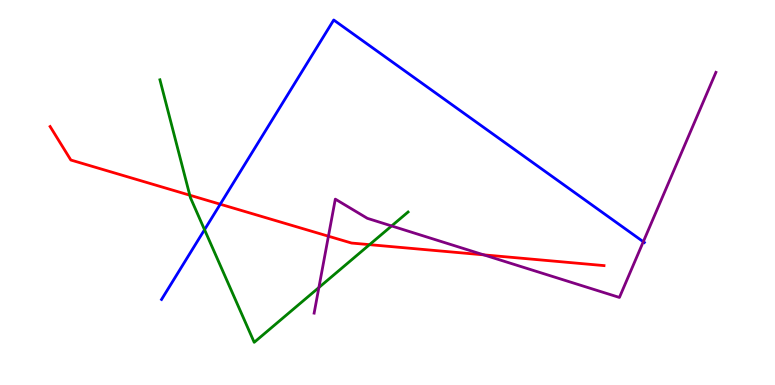[{'lines': ['blue', 'red'], 'intersections': [{'x': 2.84, 'y': 4.7}]}, {'lines': ['green', 'red'], 'intersections': [{'x': 2.45, 'y': 4.93}, {'x': 4.77, 'y': 3.65}]}, {'lines': ['purple', 'red'], 'intersections': [{'x': 4.24, 'y': 3.86}, {'x': 6.24, 'y': 3.38}]}, {'lines': ['blue', 'green'], 'intersections': [{'x': 2.64, 'y': 4.03}]}, {'lines': ['blue', 'purple'], 'intersections': [{'x': 8.3, 'y': 3.72}]}, {'lines': ['green', 'purple'], 'intersections': [{'x': 4.11, 'y': 2.53}, {'x': 5.05, 'y': 4.13}]}]